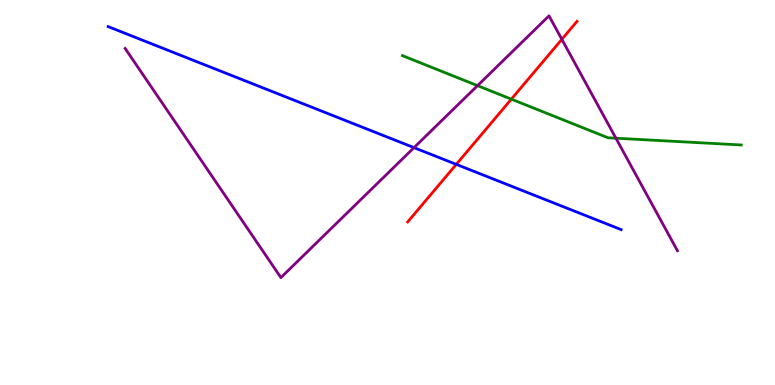[{'lines': ['blue', 'red'], 'intersections': [{'x': 5.89, 'y': 5.73}]}, {'lines': ['green', 'red'], 'intersections': [{'x': 6.6, 'y': 7.42}]}, {'lines': ['purple', 'red'], 'intersections': [{'x': 7.25, 'y': 8.98}]}, {'lines': ['blue', 'green'], 'intersections': []}, {'lines': ['blue', 'purple'], 'intersections': [{'x': 5.34, 'y': 6.17}]}, {'lines': ['green', 'purple'], 'intersections': [{'x': 6.16, 'y': 7.78}, {'x': 7.95, 'y': 6.41}]}]